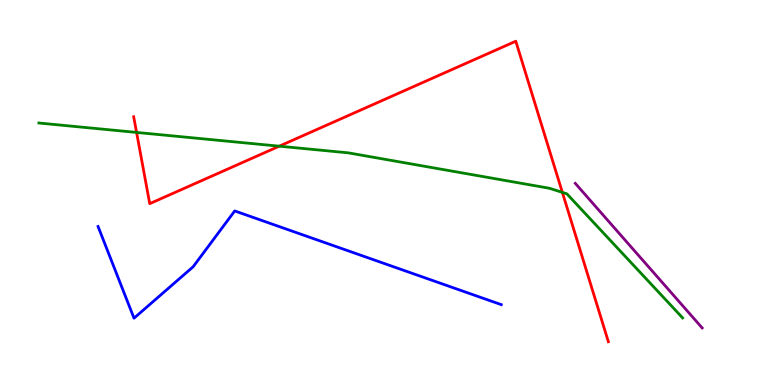[{'lines': ['blue', 'red'], 'intersections': []}, {'lines': ['green', 'red'], 'intersections': [{'x': 1.76, 'y': 6.56}, {'x': 3.6, 'y': 6.2}, {'x': 7.26, 'y': 5.0}]}, {'lines': ['purple', 'red'], 'intersections': []}, {'lines': ['blue', 'green'], 'intersections': []}, {'lines': ['blue', 'purple'], 'intersections': []}, {'lines': ['green', 'purple'], 'intersections': []}]